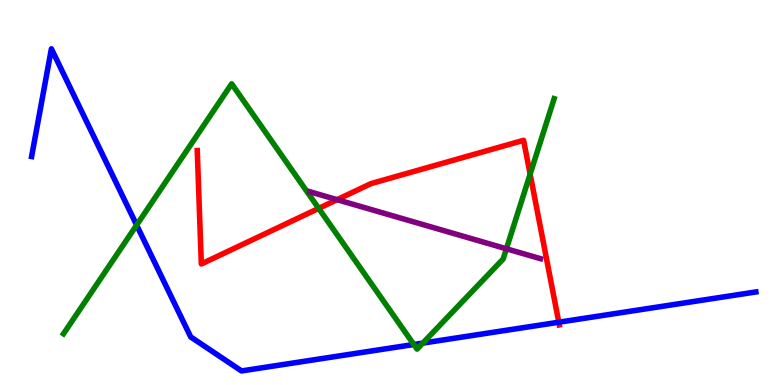[{'lines': ['blue', 'red'], 'intersections': [{'x': 7.21, 'y': 1.63}]}, {'lines': ['green', 'red'], 'intersections': [{'x': 4.11, 'y': 4.59}, {'x': 6.84, 'y': 5.48}]}, {'lines': ['purple', 'red'], 'intersections': [{'x': 4.35, 'y': 4.81}]}, {'lines': ['blue', 'green'], 'intersections': [{'x': 1.76, 'y': 4.15}, {'x': 5.34, 'y': 1.05}, {'x': 5.46, 'y': 1.09}]}, {'lines': ['blue', 'purple'], 'intersections': []}, {'lines': ['green', 'purple'], 'intersections': [{'x': 6.53, 'y': 3.54}]}]